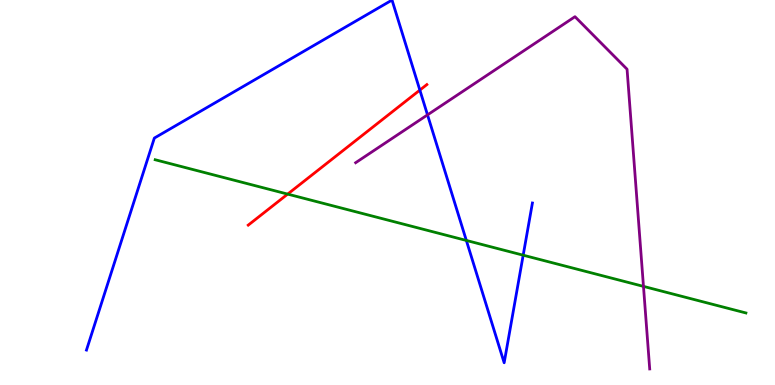[{'lines': ['blue', 'red'], 'intersections': [{'x': 5.42, 'y': 7.66}]}, {'lines': ['green', 'red'], 'intersections': [{'x': 3.71, 'y': 4.96}]}, {'lines': ['purple', 'red'], 'intersections': []}, {'lines': ['blue', 'green'], 'intersections': [{'x': 6.02, 'y': 3.75}, {'x': 6.75, 'y': 3.37}]}, {'lines': ['blue', 'purple'], 'intersections': [{'x': 5.52, 'y': 7.02}]}, {'lines': ['green', 'purple'], 'intersections': [{'x': 8.3, 'y': 2.56}]}]